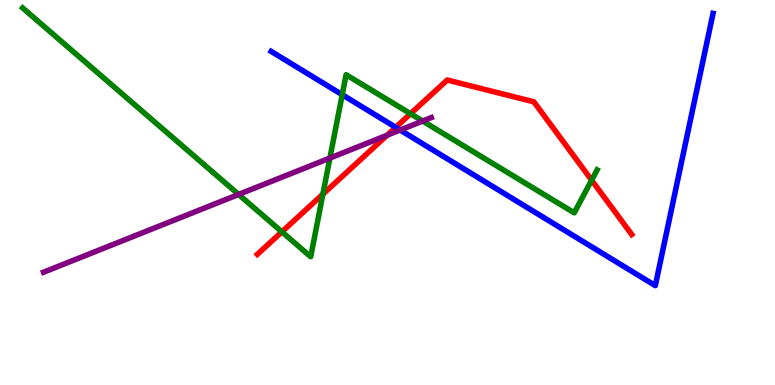[{'lines': ['blue', 'red'], 'intersections': [{'x': 5.11, 'y': 6.69}]}, {'lines': ['green', 'red'], 'intersections': [{'x': 3.64, 'y': 3.98}, {'x': 4.17, 'y': 4.96}, {'x': 5.3, 'y': 7.05}, {'x': 7.63, 'y': 5.32}]}, {'lines': ['purple', 'red'], 'intersections': [{'x': 4.99, 'y': 6.49}]}, {'lines': ['blue', 'green'], 'intersections': [{'x': 4.42, 'y': 7.54}]}, {'lines': ['blue', 'purple'], 'intersections': [{'x': 5.16, 'y': 6.62}]}, {'lines': ['green', 'purple'], 'intersections': [{'x': 3.08, 'y': 4.95}, {'x': 4.26, 'y': 5.9}, {'x': 5.45, 'y': 6.86}]}]